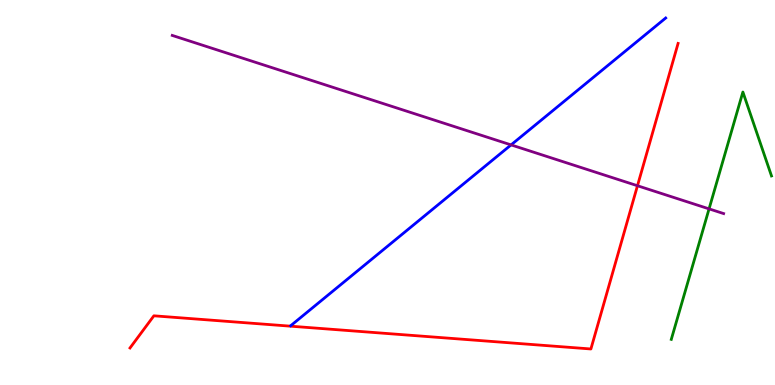[{'lines': ['blue', 'red'], 'intersections': []}, {'lines': ['green', 'red'], 'intersections': []}, {'lines': ['purple', 'red'], 'intersections': [{'x': 8.23, 'y': 5.18}]}, {'lines': ['blue', 'green'], 'intersections': []}, {'lines': ['blue', 'purple'], 'intersections': [{'x': 6.59, 'y': 6.24}]}, {'lines': ['green', 'purple'], 'intersections': [{'x': 9.15, 'y': 4.57}]}]